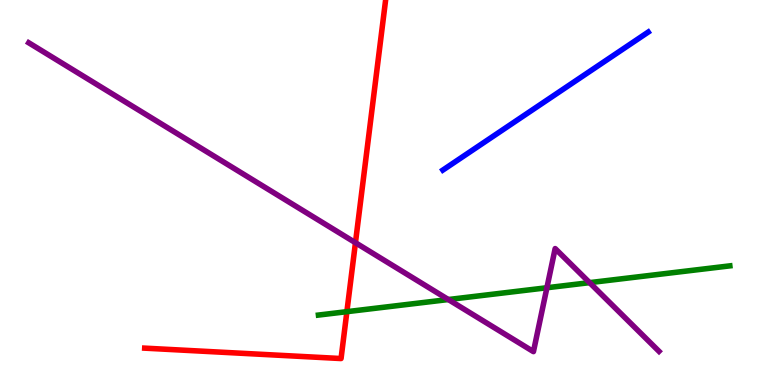[{'lines': ['blue', 'red'], 'intersections': []}, {'lines': ['green', 'red'], 'intersections': [{'x': 4.48, 'y': 1.9}]}, {'lines': ['purple', 'red'], 'intersections': [{'x': 4.59, 'y': 3.7}]}, {'lines': ['blue', 'green'], 'intersections': []}, {'lines': ['blue', 'purple'], 'intersections': []}, {'lines': ['green', 'purple'], 'intersections': [{'x': 5.78, 'y': 2.22}, {'x': 7.06, 'y': 2.53}, {'x': 7.61, 'y': 2.66}]}]